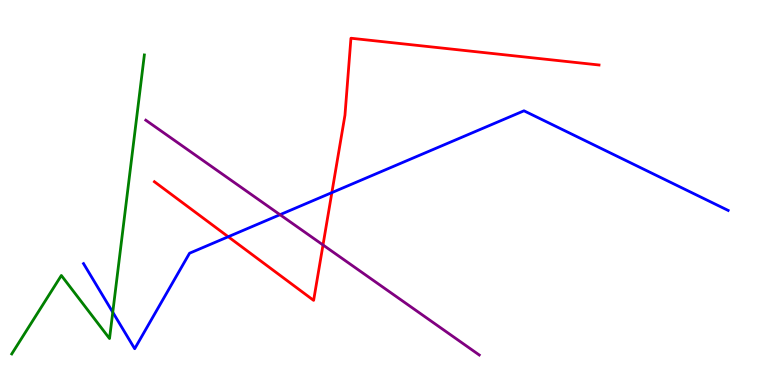[{'lines': ['blue', 'red'], 'intersections': [{'x': 2.95, 'y': 3.85}, {'x': 4.28, 'y': 5.0}]}, {'lines': ['green', 'red'], 'intersections': []}, {'lines': ['purple', 'red'], 'intersections': [{'x': 4.17, 'y': 3.64}]}, {'lines': ['blue', 'green'], 'intersections': [{'x': 1.46, 'y': 1.89}]}, {'lines': ['blue', 'purple'], 'intersections': [{'x': 3.61, 'y': 4.42}]}, {'lines': ['green', 'purple'], 'intersections': []}]